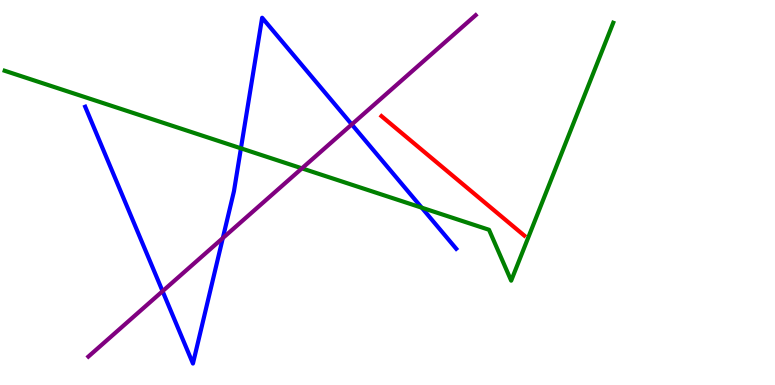[{'lines': ['blue', 'red'], 'intersections': []}, {'lines': ['green', 'red'], 'intersections': []}, {'lines': ['purple', 'red'], 'intersections': []}, {'lines': ['blue', 'green'], 'intersections': [{'x': 3.11, 'y': 6.15}, {'x': 5.44, 'y': 4.61}]}, {'lines': ['blue', 'purple'], 'intersections': [{'x': 2.1, 'y': 2.44}, {'x': 2.87, 'y': 3.82}, {'x': 4.54, 'y': 6.77}]}, {'lines': ['green', 'purple'], 'intersections': [{'x': 3.9, 'y': 5.63}]}]